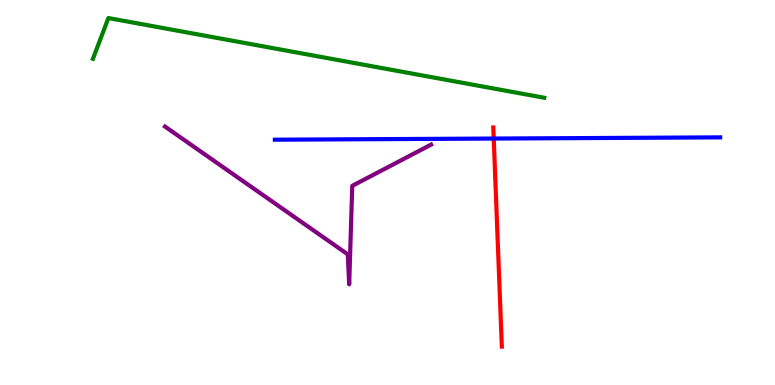[{'lines': ['blue', 'red'], 'intersections': [{'x': 6.37, 'y': 6.4}]}, {'lines': ['green', 'red'], 'intersections': []}, {'lines': ['purple', 'red'], 'intersections': []}, {'lines': ['blue', 'green'], 'intersections': []}, {'lines': ['blue', 'purple'], 'intersections': []}, {'lines': ['green', 'purple'], 'intersections': []}]